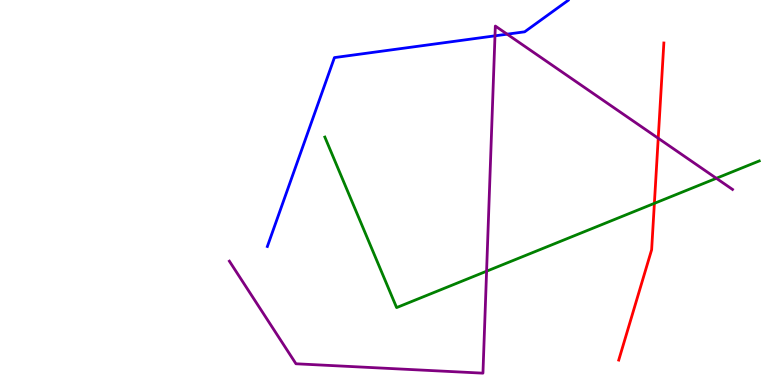[{'lines': ['blue', 'red'], 'intersections': []}, {'lines': ['green', 'red'], 'intersections': [{'x': 8.44, 'y': 4.72}]}, {'lines': ['purple', 'red'], 'intersections': [{'x': 8.49, 'y': 6.41}]}, {'lines': ['blue', 'green'], 'intersections': []}, {'lines': ['blue', 'purple'], 'intersections': [{'x': 6.39, 'y': 9.07}, {'x': 6.54, 'y': 9.11}]}, {'lines': ['green', 'purple'], 'intersections': [{'x': 6.28, 'y': 2.96}, {'x': 9.24, 'y': 5.37}]}]